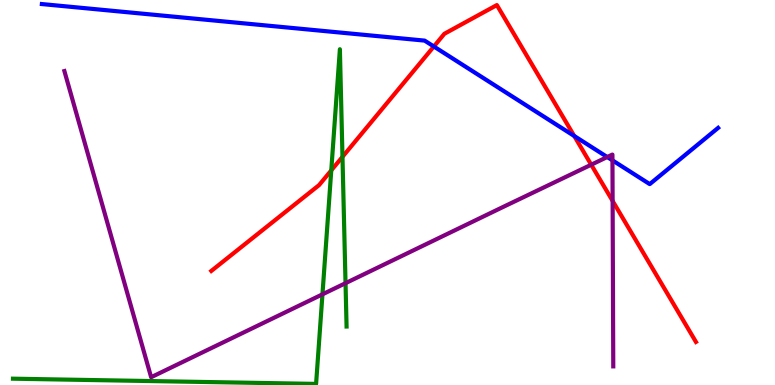[{'lines': ['blue', 'red'], 'intersections': [{'x': 5.6, 'y': 8.79}, {'x': 7.41, 'y': 6.47}]}, {'lines': ['green', 'red'], 'intersections': [{'x': 4.27, 'y': 5.57}, {'x': 4.42, 'y': 5.93}]}, {'lines': ['purple', 'red'], 'intersections': [{'x': 7.63, 'y': 5.72}, {'x': 7.9, 'y': 4.78}]}, {'lines': ['blue', 'green'], 'intersections': []}, {'lines': ['blue', 'purple'], 'intersections': [{'x': 7.84, 'y': 5.92}, {'x': 7.9, 'y': 5.84}]}, {'lines': ['green', 'purple'], 'intersections': [{'x': 4.16, 'y': 2.35}, {'x': 4.46, 'y': 2.64}]}]